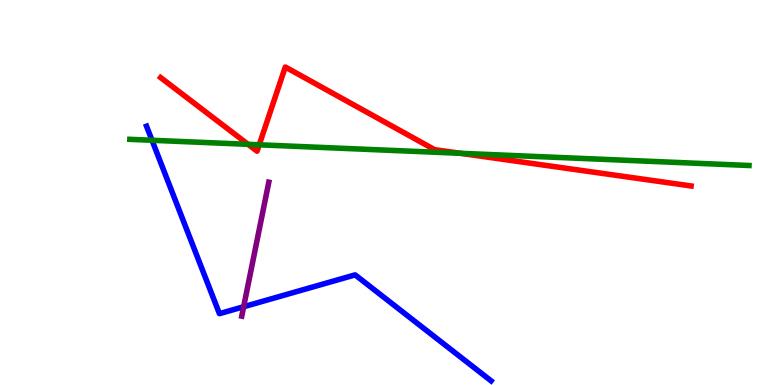[{'lines': ['blue', 'red'], 'intersections': []}, {'lines': ['green', 'red'], 'intersections': [{'x': 3.2, 'y': 6.25}, {'x': 3.34, 'y': 6.24}, {'x': 5.94, 'y': 6.02}]}, {'lines': ['purple', 'red'], 'intersections': []}, {'lines': ['blue', 'green'], 'intersections': [{'x': 1.96, 'y': 6.36}]}, {'lines': ['blue', 'purple'], 'intersections': [{'x': 3.14, 'y': 2.03}]}, {'lines': ['green', 'purple'], 'intersections': []}]